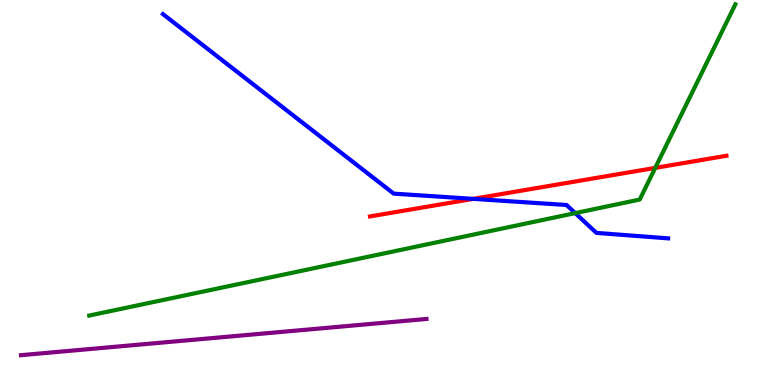[{'lines': ['blue', 'red'], 'intersections': [{'x': 6.11, 'y': 4.83}]}, {'lines': ['green', 'red'], 'intersections': [{'x': 8.45, 'y': 5.64}]}, {'lines': ['purple', 'red'], 'intersections': []}, {'lines': ['blue', 'green'], 'intersections': [{'x': 7.42, 'y': 4.46}]}, {'lines': ['blue', 'purple'], 'intersections': []}, {'lines': ['green', 'purple'], 'intersections': []}]